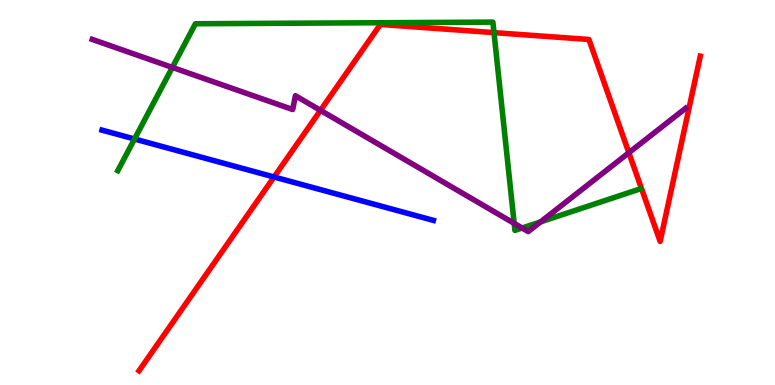[{'lines': ['blue', 'red'], 'intersections': [{'x': 3.54, 'y': 5.4}]}, {'lines': ['green', 'red'], 'intersections': [{'x': 6.37, 'y': 9.15}]}, {'lines': ['purple', 'red'], 'intersections': [{'x': 4.14, 'y': 7.13}, {'x': 8.11, 'y': 6.03}]}, {'lines': ['blue', 'green'], 'intersections': [{'x': 1.74, 'y': 6.39}]}, {'lines': ['blue', 'purple'], 'intersections': []}, {'lines': ['green', 'purple'], 'intersections': [{'x': 2.22, 'y': 8.25}, {'x': 6.63, 'y': 4.2}, {'x': 6.74, 'y': 4.08}, {'x': 6.98, 'y': 4.24}]}]